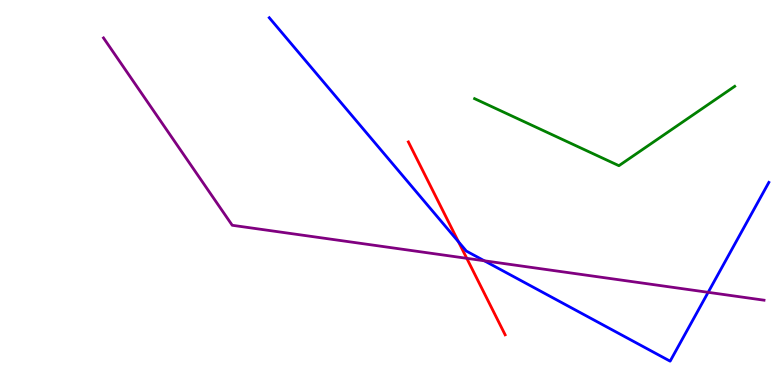[{'lines': ['blue', 'red'], 'intersections': [{'x': 5.92, 'y': 3.72}]}, {'lines': ['green', 'red'], 'intersections': []}, {'lines': ['purple', 'red'], 'intersections': [{'x': 6.02, 'y': 3.29}]}, {'lines': ['blue', 'green'], 'intersections': []}, {'lines': ['blue', 'purple'], 'intersections': [{'x': 6.25, 'y': 3.23}, {'x': 9.14, 'y': 2.41}]}, {'lines': ['green', 'purple'], 'intersections': []}]